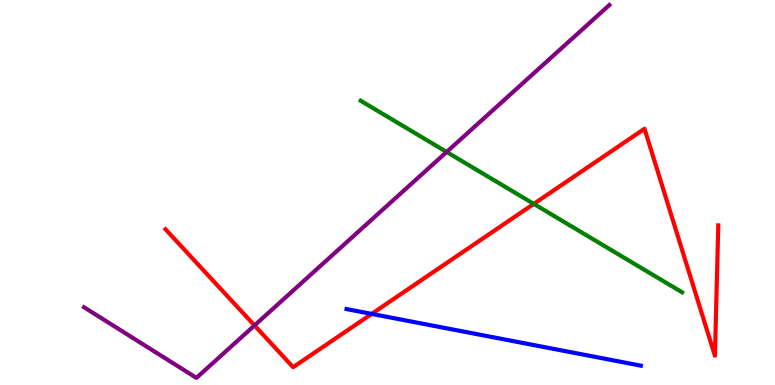[{'lines': ['blue', 'red'], 'intersections': [{'x': 4.8, 'y': 1.85}]}, {'lines': ['green', 'red'], 'intersections': [{'x': 6.89, 'y': 4.7}]}, {'lines': ['purple', 'red'], 'intersections': [{'x': 3.28, 'y': 1.55}]}, {'lines': ['blue', 'green'], 'intersections': []}, {'lines': ['blue', 'purple'], 'intersections': []}, {'lines': ['green', 'purple'], 'intersections': [{'x': 5.76, 'y': 6.05}]}]